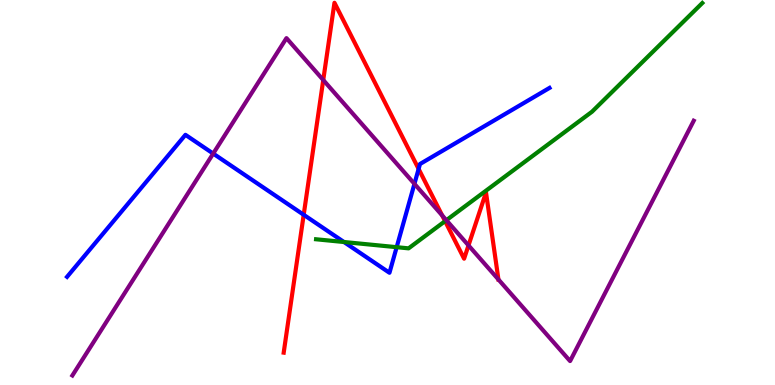[{'lines': ['blue', 'red'], 'intersections': [{'x': 3.92, 'y': 4.42}, {'x': 5.4, 'y': 5.61}]}, {'lines': ['green', 'red'], 'intersections': [{'x': 5.74, 'y': 4.26}]}, {'lines': ['purple', 'red'], 'intersections': [{'x': 4.17, 'y': 7.92}, {'x': 5.71, 'y': 4.4}, {'x': 6.05, 'y': 3.63}, {'x': 6.43, 'y': 2.74}]}, {'lines': ['blue', 'green'], 'intersections': [{'x': 4.44, 'y': 3.71}, {'x': 5.12, 'y': 3.58}]}, {'lines': ['blue', 'purple'], 'intersections': [{'x': 2.75, 'y': 6.01}, {'x': 5.35, 'y': 5.22}]}, {'lines': ['green', 'purple'], 'intersections': [{'x': 5.76, 'y': 4.28}]}]